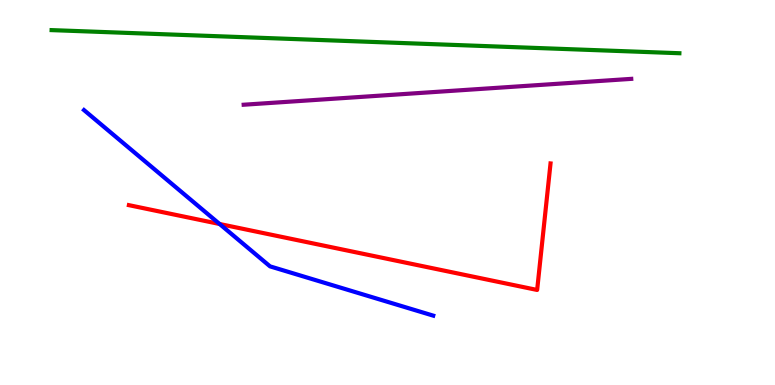[{'lines': ['blue', 'red'], 'intersections': [{'x': 2.83, 'y': 4.18}]}, {'lines': ['green', 'red'], 'intersections': []}, {'lines': ['purple', 'red'], 'intersections': []}, {'lines': ['blue', 'green'], 'intersections': []}, {'lines': ['blue', 'purple'], 'intersections': []}, {'lines': ['green', 'purple'], 'intersections': []}]